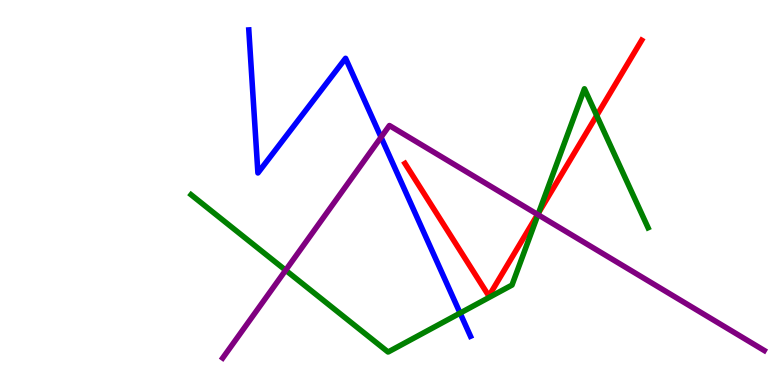[{'lines': ['blue', 'red'], 'intersections': []}, {'lines': ['green', 'red'], 'intersections': [{'x': 6.95, 'y': 4.48}, {'x': 7.7, 'y': 7.0}]}, {'lines': ['purple', 'red'], 'intersections': [{'x': 6.94, 'y': 4.43}]}, {'lines': ['blue', 'green'], 'intersections': [{'x': 5.94, 'y': 1.87}]}, {'lines': ['blue', 'purple'], 'intersections': [{'x': 4.92, 'y': 6.44}]}, {'lines': ['green', 'purple'], 'intersections': [{'x': 3.69, 'y': 2.98}, {'x': 6.94, 'y': 4.42}]}]